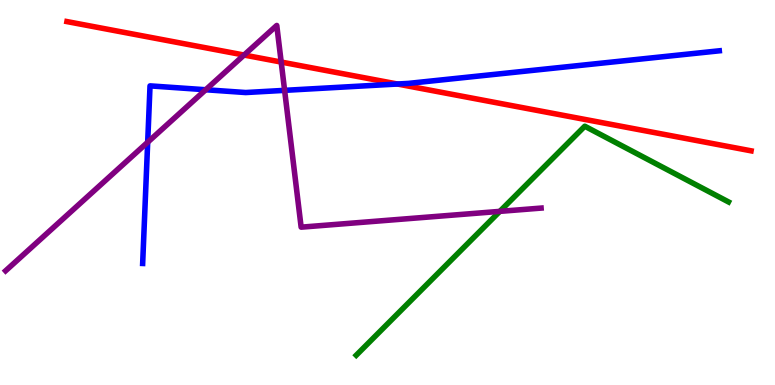[{'lines': ['blue', 'red'], 'intersections': [{'x': 5.13, 'y': 7.82}]}, {'lines': ['green', 'red'], 'intersections': []}, {'lines': ['purple', 'red'], 'intersections': [{'x': 3.15, 'y': 8.57}, {'x': 3.63, 'y': 8.39}]}, {'lines': ['blue', 'green'], 'intersections': []}, {'lines': ['blue', 'purple'], 'intersections': [{'x': 1.91, 'y': 6.31}, {'x': 2.65, 'y': 7.67}, {'x': 3.67, 'y': 7.65}]}, {'lines': ['green', 'purple'], 'intersections': [{'x': 6.45, 'y': 4.51}]}]